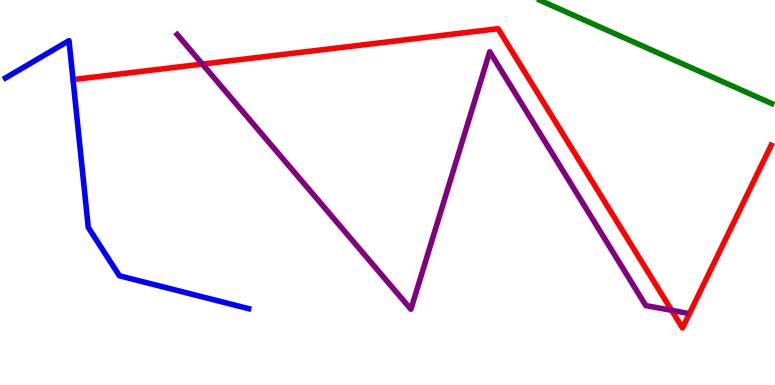[{'lines': ['blue', 'red'], 'intersections': []}, {'lines': ['green', 'red'], 'intersections': []}, {'lines': ['purple', 'red'], 'intersections': [{'x': 2.61, 'y': 8.34}, {'x': 8.67, 'y': 1.94}]}, {'lines': ['blue', 'green'], 'intersections': []}, {'lines': ['blue', 'purple'], 'intersections': []}, {'lines': ['green', 'purple'], 'intersections': []}]